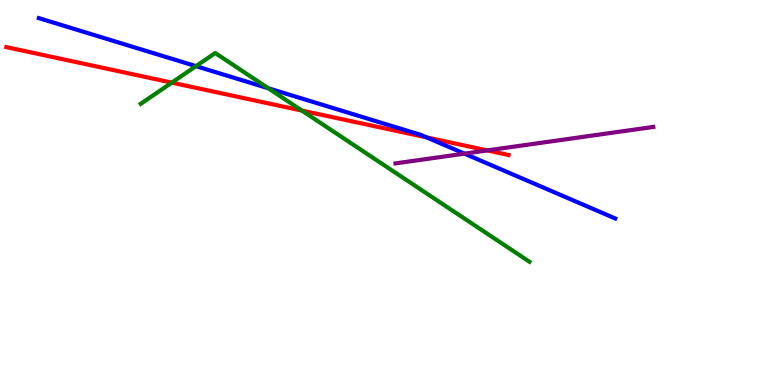[{'lines': ['blue', 'red'], 'intersections': [{'x': 5.51, 'y': 6.43}]}, {'lines': ['green', 'red'], 'intersections': [{'x': 2.22, 'y': 7.85}, {'x': 3.9, 'y': 7.13}]}, {'lines': ['purple', 'red'], 'intersections': [{'x': 6.29, 'y': 6.09}]}, {'lines': ['blue', 'green'], 'intersections': [{'x': 2.53, 'y': 8.28}, {'x': 3.46, 'y': 7.71}]}, {'lines': ['blue', 'purple'], 'intersections': [{'x': 5.99, 'y': 6.01}]}, {'lines': ['green', 'purple'], 'intersections': []}]